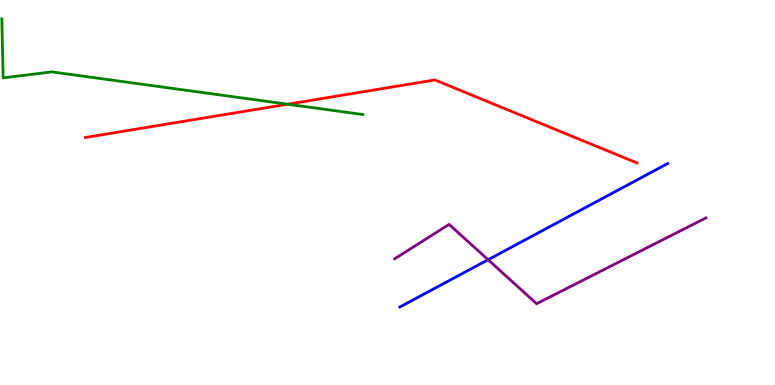[{'lines': ['blue', 'red'], 'intersections': []}, {'lines': ['green', 'red'], 'intersections': [{'x': 3.71, 'y': 7.29}]}, {'lines': ['purple', 'red'], 'intersections': []}, {'lines': ['blue', 'green'], 'intersections': []}, {'lines': ['blue', 'purple'], 'intersections': [{'x': 6.3, 'y': 3.25}]}, {'lines': ['green', 'purple'], 'intersections': []}]